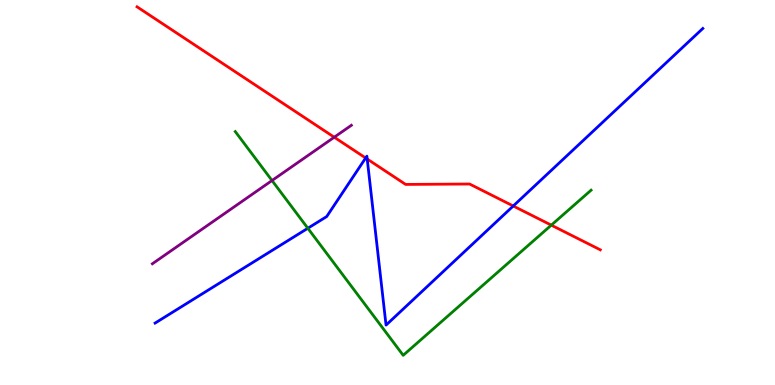[{'lines': ['blue', 'red'], 'intersections': [{'x': 4.72, 'y': 5.9}, {'x': 4.74, 'y': 5.87}, {'x': 6.62, 'y': 4.65}]}, {'lines': ['green', 'red'], 'intersections': [{'x': 7.11, 'y': 4.15}]}, {'lines': ['purple', 'red'], 'intersections': [{'x': 4.31, 'y': 6.44}]}, {'lines': ['blue', 'green'], 'intersections': [{'x': 3.97, 'y': 4.07}]}, {'lines': ['blue', 'purple'], 'intersections': []}, {'lines': ['green', 'purple'], 'intersections': [{'x': 3.51, 'y': 5.31}]}]